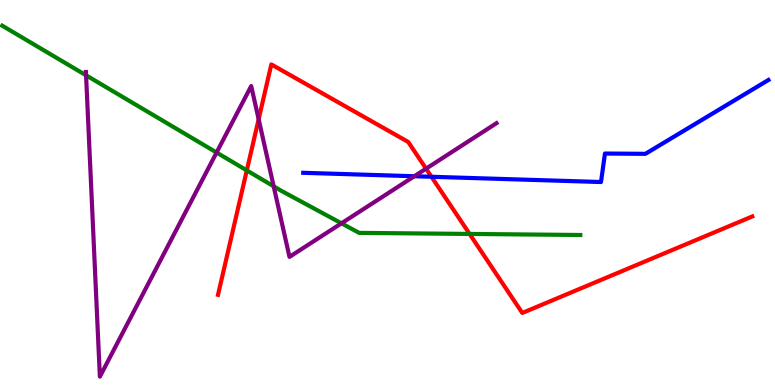[{'lines': ['blue', 'red'], 'intersections': [{'x': 5.57, 'y': 5.41}]}, {'lines': ['green', 'red'], 'intersections': [{'x': 3.18, 'y': 5.57}, {'x': 6.06, 'y': 3.92}]}, {'lines': ['purple', 'red'], 'intersections': [{'x': 3.34, 'y': 6.9}, {'x': 5.5, 'y': 5.62}]}, {'lines': ['blue', 'green'], 'intersections': []}, {'lines': ['blue', 'purple'], 'intersections': [{'x': 5.35, 'y': 5.42}]}, {'lines': ['green', 'purple'], 'intersections': [{'x': 1.11, 'y': 8.04}, {'x': 2.79, 'y': 6.04}, {'x': 3.53, 'y': 5.16}, {'x': 4.41, 'y': 4.2}]}]